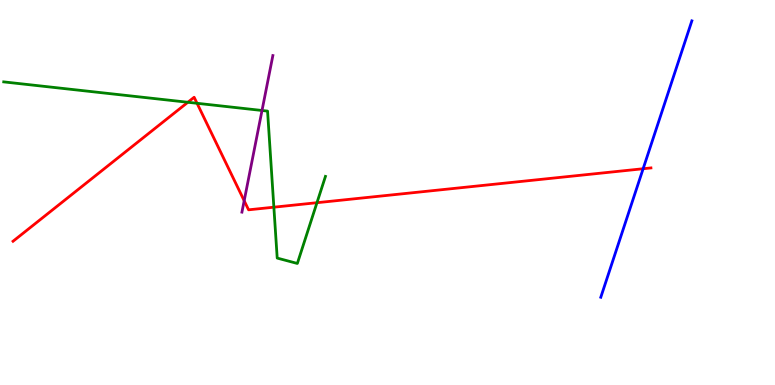[{'lines': ['blue', 'red'], 'intersections': [{'x': 8.3, 'y': 5.62}]}, {'lines': ['green', 'red'], 'intersections': [{'x': 2.42, 'y': 7.34}, {'x': 2.54, 'y': 7.32}, {'x': 3.53, 'y': 4.62}, {'x': 4.09, 'y': 4.74}]}, {'lines': ['purple', 'red'], 'intersections': [{'x': 3.15, 'y': 4.79}]}, {'lines': ['blue', 'green'], 'intersections': []}, {'lines': ['blue', 'purple'], 'intersections': []}, {'lines': ['green', 'purple'], 'intersections': [{'x': 3.38, 'y': 7.13}]}]